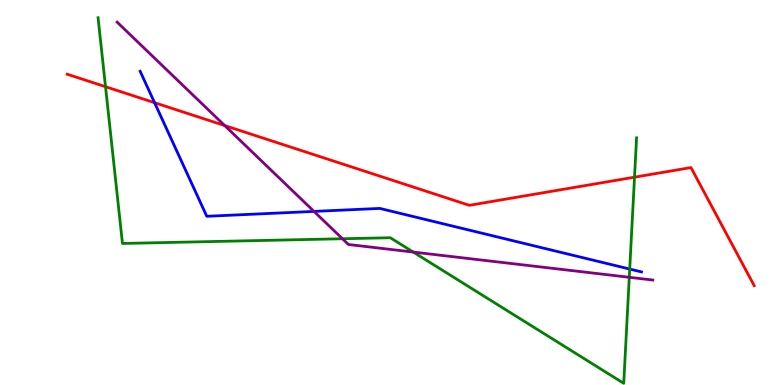[{'lines': ['blue', 'red'], 'intersections': [{'x': 1.99, 'y': 7.33}]}, {'lines': ['green', 'red'], 'intersections': [{'x': 1.36, 'y': 7.75}, {'x': 8.19, 'y': 5.4}]}, {'lines': ['purple', 'red'], 'intersections': [{'x': 2.9, 'y': 6.74}]}, {'lines': ['blue', 'green'], 'intersections': [{'x': 8.13, 'y': 3.01}]}, {'lines': ['blue', 'purple'], 'intersections': [{'x': 4.05, 'y': 4.51}]}, {'lines': ['green', 'purple'], 'intersections': [{'x': 4.42, 'y': 3.8}, {'x': 5.33, 'y': 3.45}, {'x': 8.12, 'y': 2.8}]}]